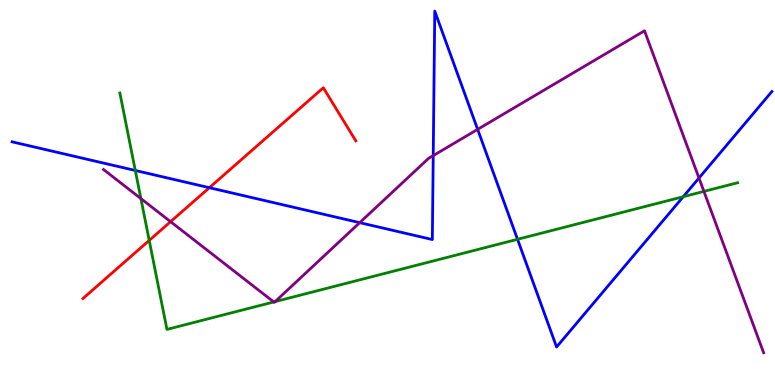[{'lines': ['blue', 'red'], 'intersections': [{'x': 2.7, 'y': 5.12}]}, {'lines': ['green', 'red'], 'intersections': [{'x': 1.93, 'y': 3.76}]}, {'lines': ['purple', 'red'], 'intersections': [{'x': 2.2, 'y': 4.24}]}, {'lines': ['blue', 'green'], 'intersections': [{'x': 1.75, 'y': 5.57}, {'x': 6.68, 'y': 3.78}, {'x': 8.82, 'y': 4.89}]}, {'lines': ['blue', 'purple'], 'intersections': [{'x': 4.64, 'y': 4.22}, {'x': 5.59, 'y': 5.96}, {'x': 6.16, 'y': 6.64}, {'x': 9.02, 'y': 5.38}]}, {'lines': ['green', 'purple'], 'intersections': [{'x': 1.82, 'y': 4.84}, {'x': 3.53, 'y': 2.16}, {'x': 3.55, 'y': 2.17}, {'x': 9.08, 'y': 5.03}]}]